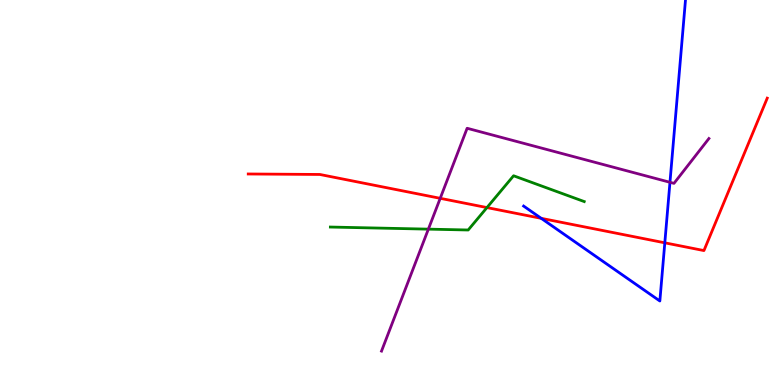[{'lines': ['blue', 'red'], 'intersections': [{'x': 6.98, 'y': 4.33}, {'x': 8.58, 'y': 3.69}]}, {'lines': ['green', 'red'], 'intersections': [{'x': 6.28, 'y': 4.61}]}, {'lines': ['purple', 'red'], 'intersections': [{'x': 5.68, 'y': 4.85}]}, {'lines': ['blue', 'green'], 'intersections': []}, {'lines': ['blue', 'purple'], 'intersections': [{'x': 8.64, 'y': 5.27}]}, {'lines': ['green', 'purple'], 'intersections': [{'x': 5.53, 'y': 4.05}]}]